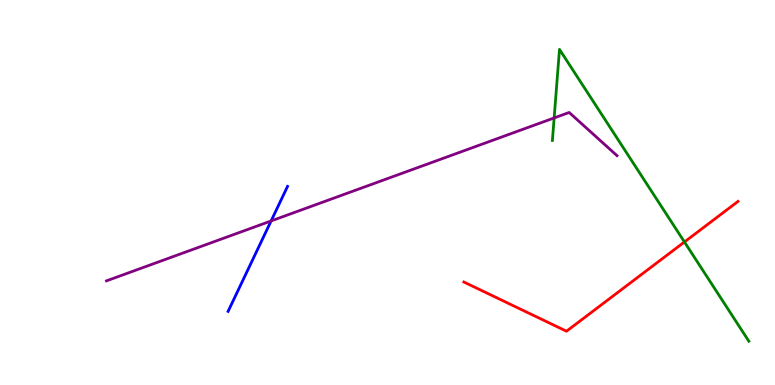[{'lines': ['blue', 'red'], 'intersections': []}, {'lines': ['green', 'red'], 'intersections': [{'x': 8.83, 'y': 3.72}]}, {'lines': ['purple', 'red'], 'intersections': []}, {'lines': ['blue', 'green'], 'intersections': []}, {'lines': ['blue', 'purple'], 'intersections': [{'x': 3.5, 'y': 4.26}]}, {'lines': ['green', 'purple'], 'intersections': [{'x': 7.15, 'y': 6.94}]}]